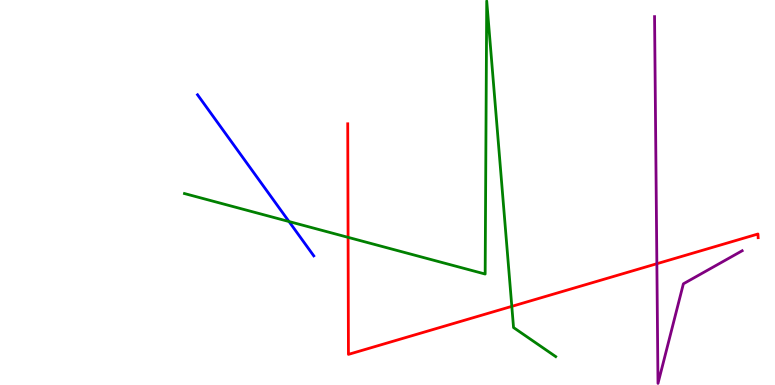[{'lines': ['blue', 'red'], 'intersections': []}, {'lines': ['green', 'red'], 'intersections': [{'x': 4.49, 'y': 3.84}, {'x': 6.6, 'y': 2.04}]}, {'lines': ['purple', 'red'], 'intersections': [{'x': 8.48, 'y': 3.15}]}, {'lines': ['blue', 'green'], 'intersections': [{'x': 3.73, 'y': 4.25}]}, {'lines': ['blue', 'purple'], 'intersections': []}, {'lines': ['green', 'purple'], 'intersections': []}]